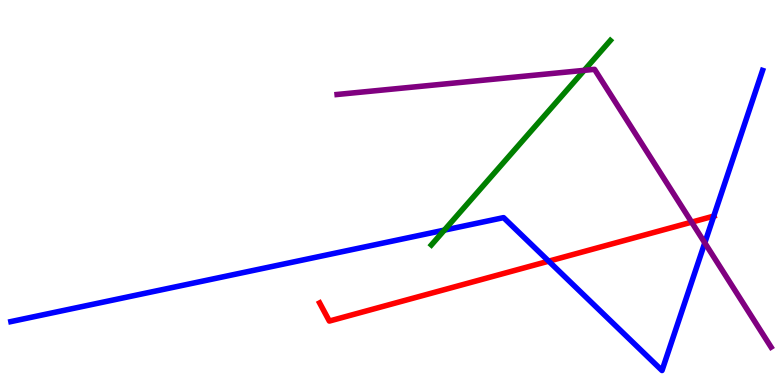[{'lines': ['blue', 'red'], 'intersections': [{'x': 7.08, 'y': 3.22}, {'x': 9.21, 'y': 4.39}]}, {'lines': ['green', 'red'], 'intersections': []}, {'lines': ['purple', 'red'], 'intersections': [{'x': 8.92, 'y': 4.23}]}, {'lines': ['blue', 'green'], 'intersections': [{'x': 5.73, 'y': 4.02}]}, {'lines': ['blue', 'purple'], 'intersections': [{'x': 9.09, 'y': 3.69}]}, {'lines': ['green', 'purple'], 'intersections': [{'x': 7.54, 'y': 8.17}]}]